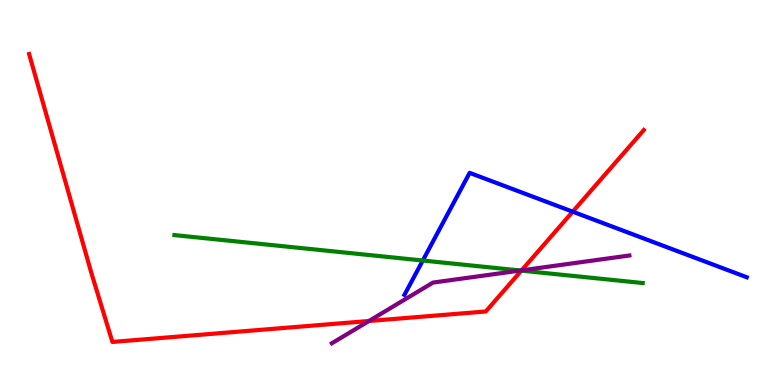[{'lines': ['blue', 'red'], 'intersections': [{'x': 7.39, 'y': 4.5}]}, {'lines': ['green', 'red'], 'intersections': [{'x': 6.73, 'y': 2.97}]}, {'lines': ['purple', 'red'], 'intersections': [{'x': 4.76, 'y': 1.66}, {'x': 6.73, 'y': 2.98}]}, {'lines': ['blue', 'green'], 'intersections': [{'x': 5.46, 'y': 3.23}]}, {'lines': ['blue', 'purple'], 'intersections': []}, {'lines': ['green', 'purple'], 'intersections': [{'x': 6.72, 'y': 2.97}]}]